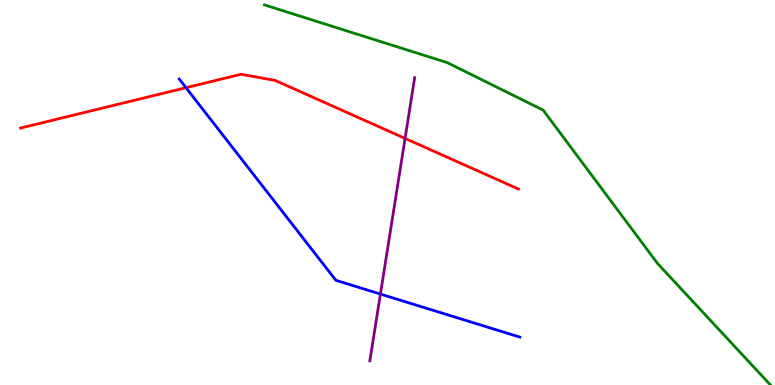[{'lines': ['blue', 'red'], 'intersections': [{'x': 2.4, 'y': 7.72}]}, {'lines': ['green', 'red'], 'intersections': []}, {'lines': ['purple', 'red'], 'intersections': [{'x': 5.23, 'y': 6.41}]}, {'lines': ['blue', 'green'], 'intersections': []}, {'lines': ['blue', 'purple'], 'intersections': [{'x': 4.91, 'y': 2.36}]}, {'lines': ['green', 'purple'], 'intersections': []}]